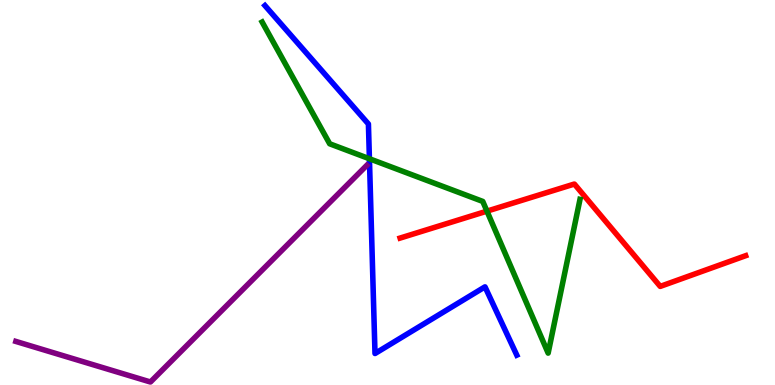[{'lines': ['blue', 'red'], 'intersections': []}, {'lines': ['green', 'red'], 'intersections': [{'x': 6.28, 'y': 4.52}]}, {'lines': ['purple', 'red'], 'intersections': []}, {'lines': ['blue', 'green'], 'intersections': [{'x': 4.77, 'y': 5.88}]}, {'lines': ['blue', 'purple'], 'intersections': []}, {'lines': ['green', 'purple'], 'intersections': []}]